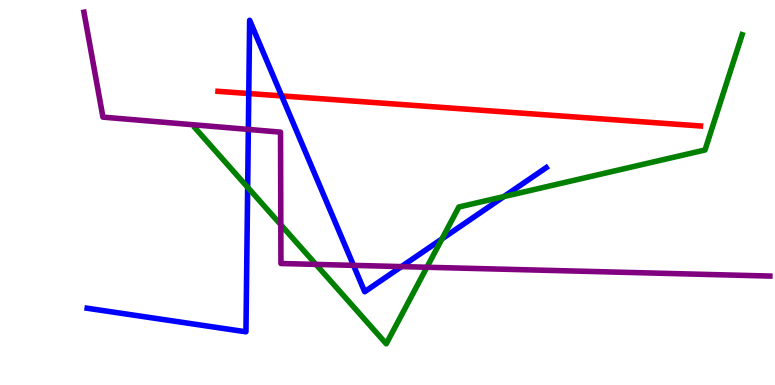[{'lines': ['blue', 'red'], 'intersections': [{'x': 3.21, 'y': 7.57}, {'x': 3.63, 'y': 7.51}]}, {'lines': ['green', 'red'], 'intersections': []}, {'lines': ['purple', 'red'], 'intersections': []}, {'lines': ['blue', 'green'], 'intersections': [{'x': 3.2, 'y': 5.13}, {'x': 5.7, 'y': 3.79}, {'x': 6.5, 'y': 4.89}]}, {'lines': ['blue', 'purple'], 'intersections': [{'x': 3.2, 'y': 6.64}, {'x': 4.56, 'y': 3.11}, {'x': 5.18, 'y': 3.08}]}, {'lines': ['green', 'purple'], 'intersections': [{'x': 3.62, 'y': 4.16}, {'x': 4.08, 'y': 3.13}, {'x': 5.51, 'y': 3.06}]}]